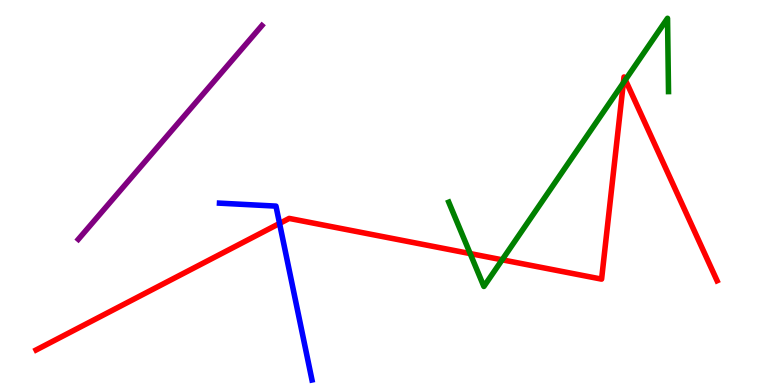[{'lines': ['blue', 'red'], 'intersections': [{'x': 3.61, 'y': 4.2}]}, {'lines': ['green', 'red'], 'intersections': [{'x': 6.07, 'y': 3.41}, {'x': 6.48, 'y': 3.25}, {'x': 8.04, 'y': 7.85}, {'x': 8.07, 'y': 7.93}]}, {'lines': ['purple', 'red'], 'intersections': []}, {'lines': ['blue', 'green'], 'intersections': []}, {'lines': ['blue', 'purple'], 'intersections': []}, {'lines': ['green', 'purple'], 'intersections': []}]